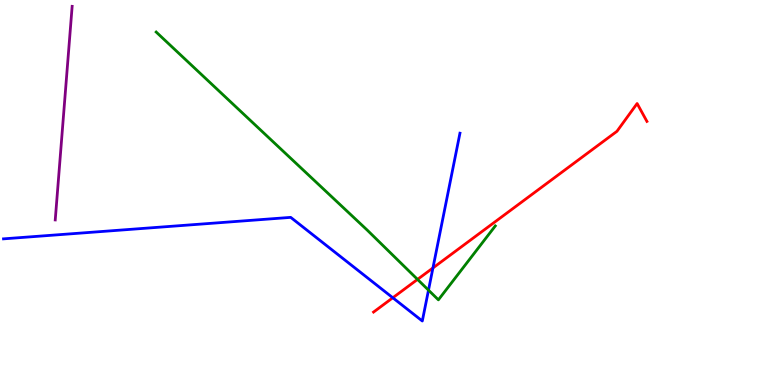[{'lines': ['blue', 'red'], 'intersections': [{'x': 5.07, 'y': 2.27}, {'x': 5.59, 'y': 3.04}]}, {'lines': ['green', 'red'], 'intersections': [{'x': 5.39, 'y': 2.74}]}, {'lines': ['purple', 'red'], 'intersections': []}, {'lines': ['blue', 'green'], 'intersections': [{'x': 5.53, 'y': 2.46}]}, {'lines': ['blue', 'purple'], 'intersections': []}, {'lines': ['green', 'purple'], 'intersections': []}]